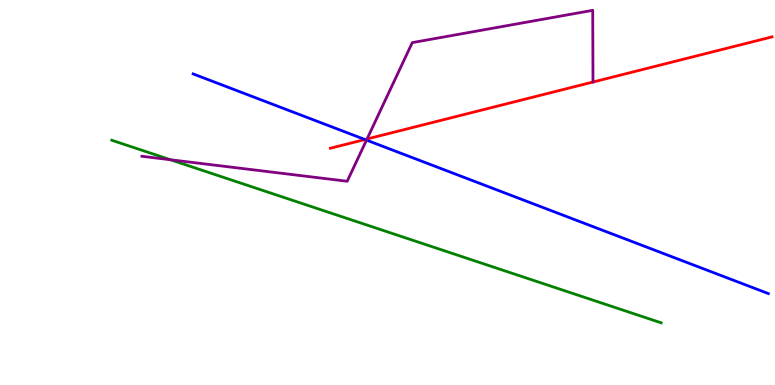[{'lines': ['blue', 'red'], 'intersections': [{'x': 4.71, 'y': 6.38}]}, {'lines': ['green', 'red'], 'intersections': []}, {'lines': ['purple', 'red'], 'intersections': [{'x': 4.74, 'y': 6.39}]}, {'lines': ['blue', 'green'], 'intersections': []}, {'lines': ['blue', 'purple'], 'intersections': [{'x': 4.73, 'y': 6.36}]}, {'lines': ['green', 'purple'], 'intersections': [{'x': 2.2, 'y': 5.85}]}]